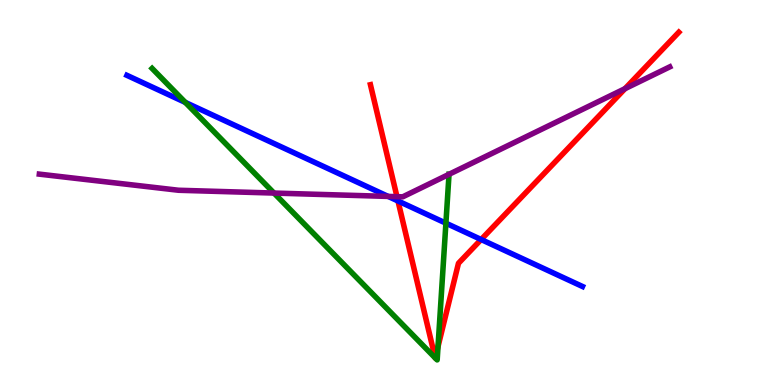[{'lines': ['blue', 'red'], 'intersections': [{'x': 5.14, 'y': 4.78}, {'x': 6.21, 'y': 3.78}]}, {'lines': ['green', 'red'], 'intersections': [{'x': 5.62, 'y': 0.704}, {'x': 5.62, 'y': 0.703}, {'x': 5.65, 'y': 0.998}]}, {'lines': ['purple', 'red'], 'intersections': [{'x': 5.12, 'y': 4.89}, {'x': 8.06, 'y': 7.7}]}, {'lines': ['blue', 'green'], 'intersections': [{'x': 2.39, 'y': 7.34}, {'x': 5.75, 'y': 4.2}]}, {'lines': ['blue', 'purple'], 'intersections': [{'x': 5.01, 'y': 4.9}]}, {'lines': ['green', 'purple'], 'intersections': [{'x': 3.54, 'y': 4.99}, {'x': 5.79, 'y': 5.47}]}]